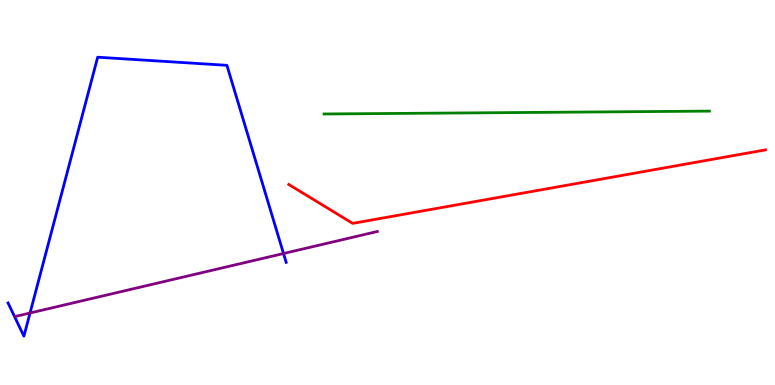[{'lines': ['blue', 'red'], 'intersections': []}, {'lines': ['green', 'red'], 'intersections': []}, {'lines': ['purple', 'red'], 'intersections': []}, {'lines': ['blue', 'green'], 'intersections': []}, {'lines': ['blue', 'purple'], 'intersections': [{'x': 0.388, 'y': 1.87}, {'x': 3.66, 'y': 3.42}]}, {'lines': ['green', 'purple'], 'intersections': []}]